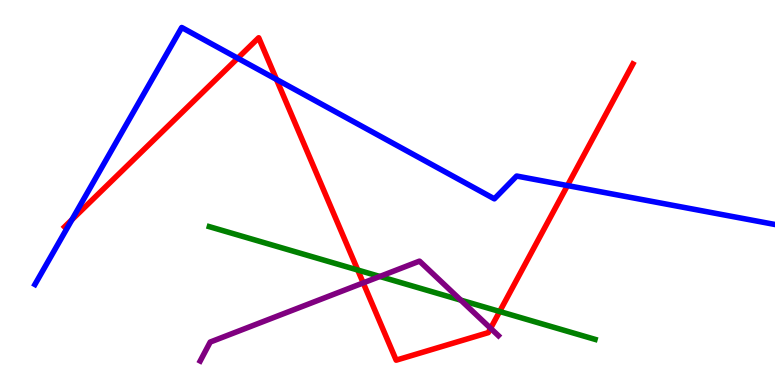[{'lines': ['blue', 'red'], 'intersections': [{'x': 0.928, 'y': 4.29}, {'x': 3.07, 'y': 8.49}, {'x': 3.57, 'y': 7.94}, {'x': 7.32, 'y': 5.18}]}, {'lines': ['green', 'red'], 'intersections': [{'x': 4.62, 'y': 2.99}, {'x': 6.45, 'y': 1.91}]}, {'lines': ['purple', 'red'], 'intersections': [{'x': 4.69, 'y': 2.65}, {'x': 6.33, 'y': 1.47}]}, {'lines': ['blue', 'green'], 'intersections': []}, {'lines': ['blue', 'purple'], 'intersections': []}, {'lines': ['green', 'purple'], 'intersections': [{'x': 4.9, 'y': 2.82}, {'x': 5.95, 'y': 2.2}]}]